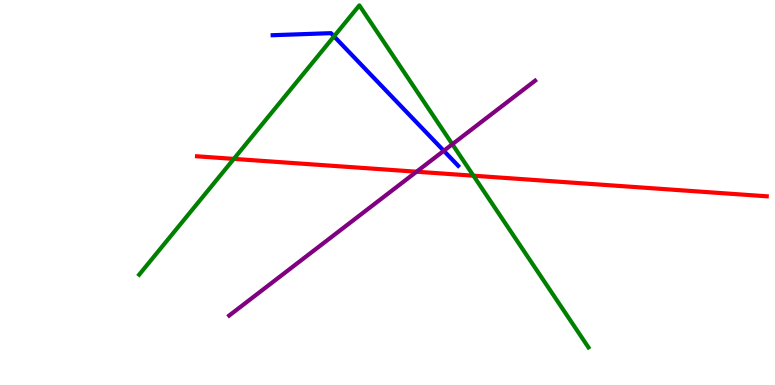[{'lines': ['blue', 'red'], 'intersections': []}, {'lines': ['green', 'red'], 'intersections': [{'x': 3.02, 'y': 5.87}, {'x': 6.11, 'y': 5.44}]}, {'lines': ['purple', 'red'], 'intersections': [{'x': 5.37, 'y': 5.54}]}, {'lines': ['blue', 'green'], 'intersections': [{'x': 4.31, 'y': 9.06}]}, {'lines': ['blue', 'purple'], 'intersections': [{'x': 5.73, 'y': 6.08}]}, {'lines': ['green', 'purple'], 'intersections': [{'x': 5.84, 'y': 6.25}]}]